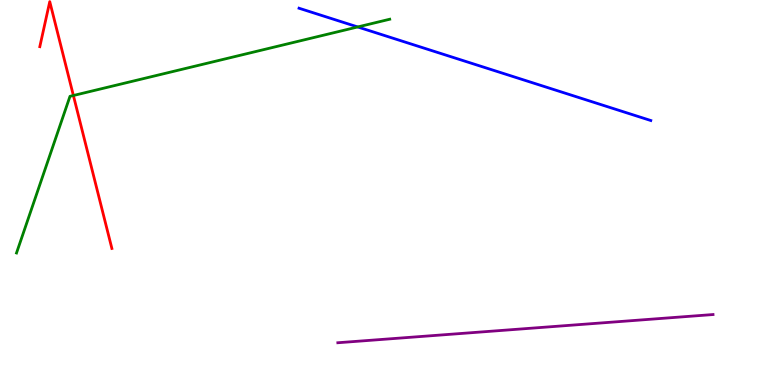[{'lines': ['blue', 'red'], 'intersections': []}, {'lines': ['green', 'red'], 'intersections': [{'x': 0.947, 'y': 7.52}]}, {'lines': ['purple', 'red'], 'intersections': []}, {'lines': ['blue', 'green'], 'intersections': [{'x': 4.62, 'y': 9.3}]}, {'lines': ['blue', 'purple'], 'intersections': []}, {'lines': ['green', 'purple'], 'intersections': []}]